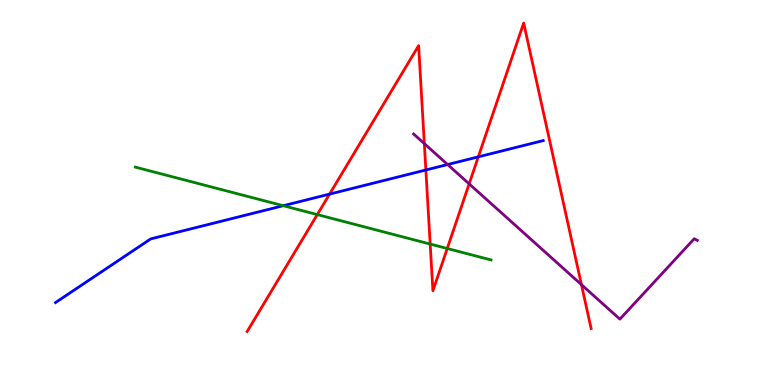[{'lines': ['blue', 'red'], 'intersections': [{'x': 4.25, 'y': 4.96}, {'x': 5.5, 'y': 5.58}, {'x': 6.17, 'y': 5.93}]}, {'lines': ['green', 'red'], 'intersections': [{'x': 4.09, 'y': 4.43}, {'x': 5.55, 'y': 3.66}, {'x': 5.77, 'y': 3.55}]}, {'lines': ['purple', 'red'], 'intersections': [{'x': 5.48, 'y': 6.27}, {'x': 6.05, 'y': 5.22}, {'x': 7.5, 'y': 2.61}]}, {'lines': ['blue', 'green'], 'intersections': [{'x': 3.65, 'y': 4.66}]}, {'lines': ['blue', 'purple'], 'intersections': [{'x': 5.78, 'y': 5.73}]}, {'lines': ['green', 'purple'], 'intersections': []}]